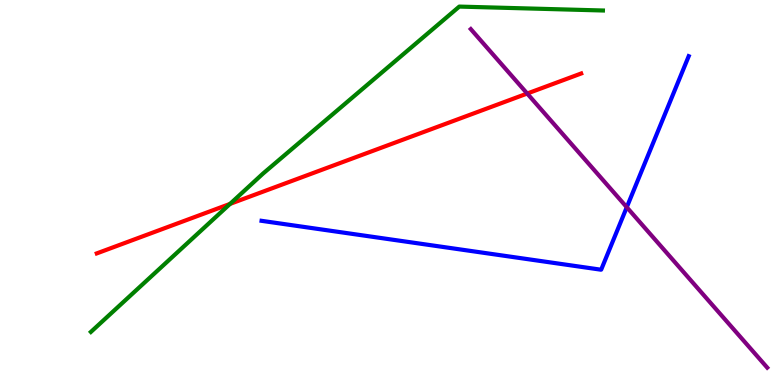[{'lines': ['blue', 'red'], 'intersections': []}, {'lines': ['green', 'red'], 'intersections': [{'x': 2.97, 'y': 4.7}]}, {'lines': ['purple', 'red'], 'intersections': [{'x': 6.8, 'y': 7.57}]}, {'lines': ['blue', 'green'], 'intersections': []}, {'lines': ['blue', 'purple'], 'intersections': [{'x': 8.09, 'y': 4.62}]}, {'lines': ['green', 'purple'], 'intersections': []}]